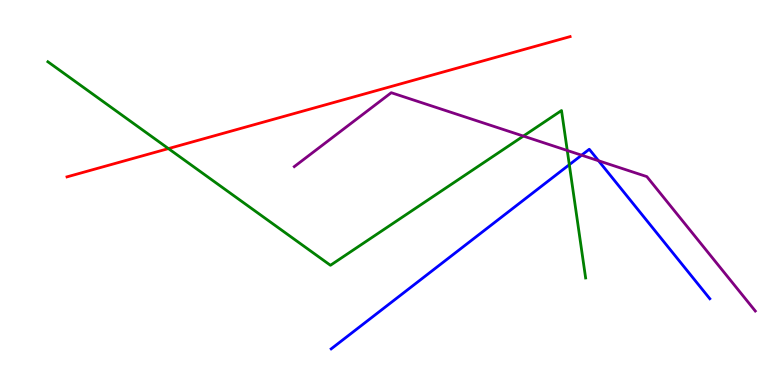[{'lines': ['blue', 'red'], 'intersections': []}, {'lines': ['green', 'red'], 'intersections': [{'x': 2.17, 'y': 6.14}]}, {'lines': ['purple', 'red'], 'intersections': []}, {'lines': ['blue', 'green'], 'intersections': [{'x': 7.35, 'y': 5.72}]}, {'lines': ['blue', 'purple'], 'intersections': [{'x': 7.5, 'y': 5.97}, {'x': 7.72, 'y': 5.82}]}, {'lines': ['green', 'purple'], 'intersections': [{'x': 6.75, 'y': 6.47}, {'x': 7.32, 'y': 6.09}]}]